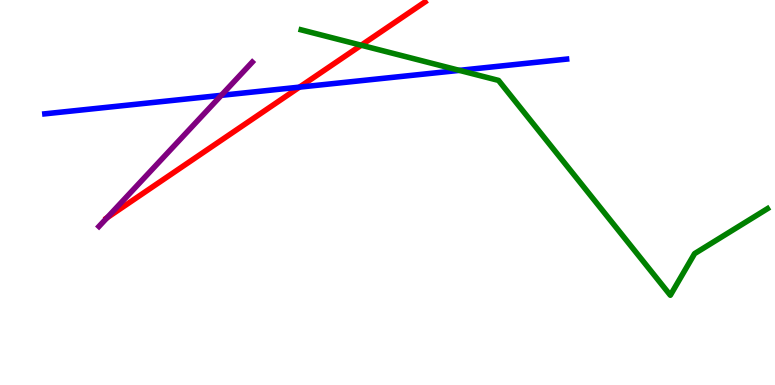[{'lines': ['blue', 'red'], 'intersections': [{'x': 3.86, 'y': 7.74}]}, {'lines': ['green', 'red'], 'intersections': [{'x': 4.66, 'y': 8.83}]}, {'lines': ['purple', 'red'], 'intersections': [{'x': 1.38, 'y': 4.34}]}, {'lines': ['blue', 'green'], 'intersections': [{'x': 5.93, 'y': 8.17}]}, {'lines': ['blue', 'purple'], 'intersections': [{'x': 2.86, 'y': 7.52}]}, {'lines': ['green', 'purple'], 'intersections': []}]